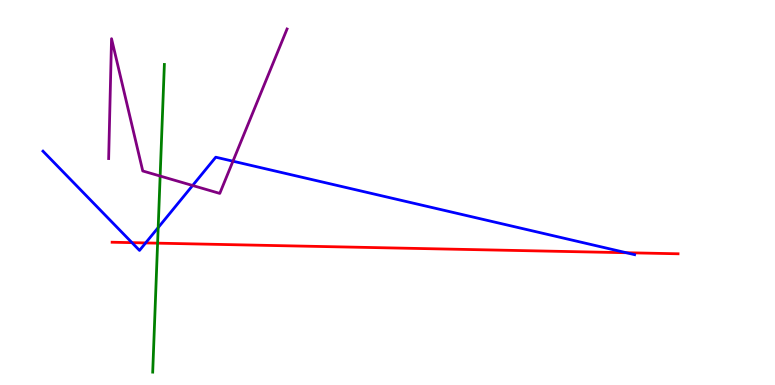[{'lines': ['blue', 'red'], 'intersections': [{'x': 1.7, 'y': 3.7}, {'x': 1.88, 'y': 3.69}, {'x': 8.08, 'y': 3.44}]}, {'lines': ['green', 'red'], 'intersections': [{'x': 2.03, 'y': 3.68}]}, {'lines': ['purple', 'red'], 'intersections': []}, {'lines': ['blue', 'green'], 'intersections': [{'x': 2.04, 'y': 4.09}]}, {'lines': ['blue', 'purple'], 'intersections': [{'x': 2.49, 'y': 5.18}, {'x': 3.01, 'y': 5.81}]}, {'lines': ['green', 'purple'], 'intersections': [{'x': 2.07, 'y': 5.43}]}]